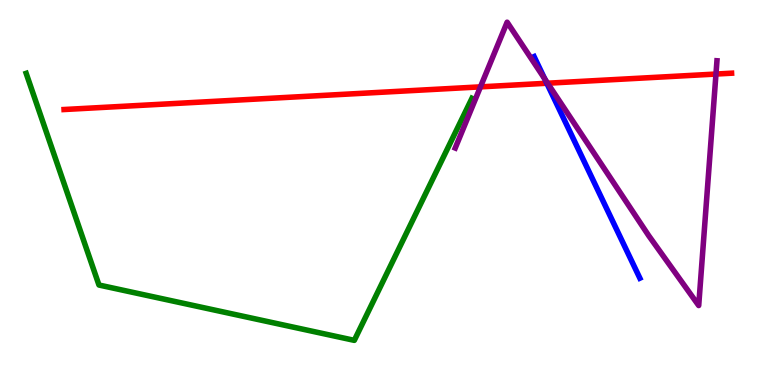[{'lines': ['blue', 'red'], 'intersections': [{'x': 7.06, 'y': 7.84}]}, {'lines': ['green', 'red'], 'intersections': []}, {'lines': ['purple', 'red'], 'intersections': [{'x': 6.2, 'y': 7.74}, {'x': 7.07, 'y': 7.84}, {'x': 9.24, 'y': 8.08}]}, {'lines': ['blue', 'green'], 'intersections': []}, {'lines': ['blue', 'purple'], 'intersections': [{'x': 7.03, 'y': 7.95}]}, {'lines': ['green', 'purple'], 'intersections': []}]